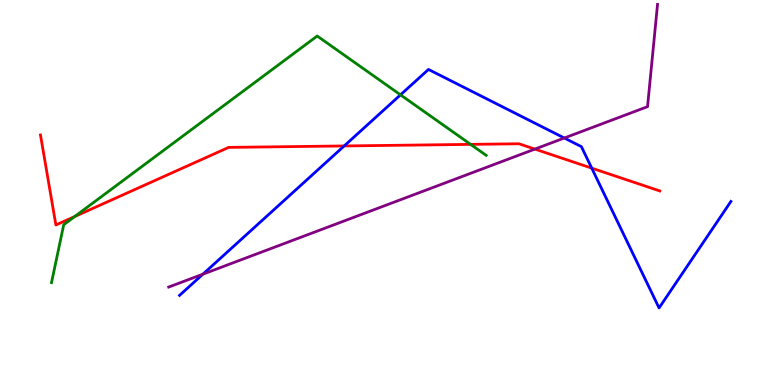[{'lines': ['blue', 'red'], 'intersections': [{'x': 4.44, 'y': 6.21}, {'x': 7.64, 'y': 5.63}]}, {'lines': ['green', 'red'], 'intersections': [{'x': 0.964, 'y': 4.38}, {'x': 6.07, 'y': 6.25}]}, {'lines': ['purple', 'red'], 'intersections': [{'x': 6.9, 'y': 6.13}]}, {'lines': ['blue', 'green'], 'intersections': [{'x': 5.17, 'y': 7.54}]}, {'lines': ['blue', 'purple'], 'intersections': [{'x': 2.62, 'y': 2.88}, {'x': 7.28, 'y': 6.42}]}, {'lines': ['green', 'purple'], 'intersections': []}]